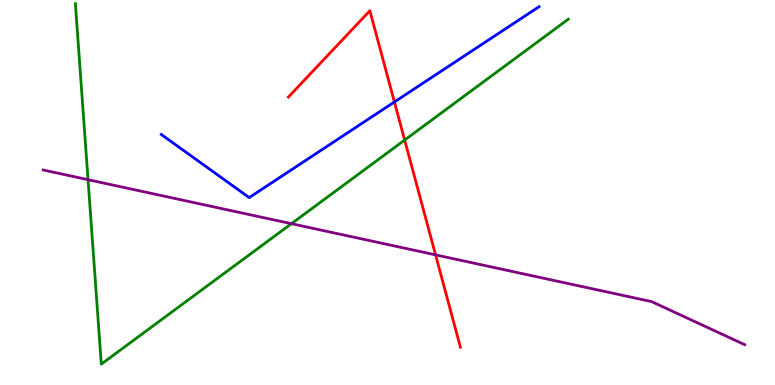[{'lines': ['blue', 'red'], 'intersections': [{'x': 5.09, 'y': 7.35}]}, {'lines': ['green', 'red'], 'intersections': [{'x': 5.22, 'y': 6.36}]}, {'lines': ['purple', 'red'], 'intersections': [{'x': 5.62, 'y': 3.38}]}, {'lines': ['blue', 'green'], 'intersections': []}, {'lines': ['blue', 'purple'], 'intersections': []}, {'lines': ['green', 'purple'], 'intersections': [{'x': 1.14, 'y': 5.33}, {'x': 3.76, 'y': 4.19}]}]